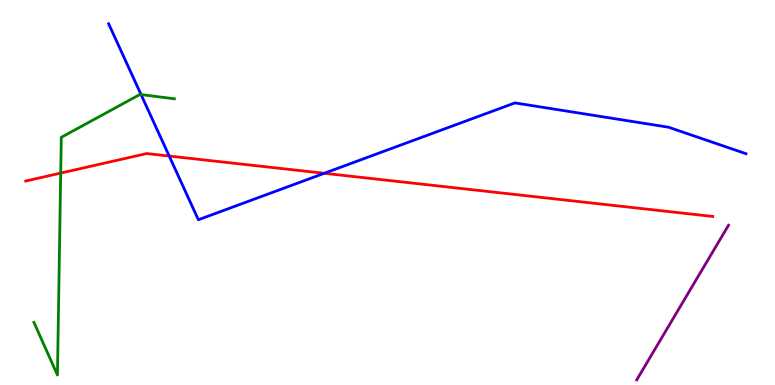[{'lines': ['blue', 'red'], 'intersections': [{'x': 2.18, 'y': 5.95}, {'x': 4.18, 'y': 5.5}]}, {'lines': ['green', 'red'], 'intersections': [{'x': 0.783, 'y': 5.5}]}, {'lines': ['purple', 'red'], 'intersections': []}, {'lines': ['blue', 'green'], 'intersections': [{'x': 1.82, 'y': 7.54}]}, {'lines': ['blue', 'purple'], 'intersections': []}, {'lines': ['green', 'purple'], 'intersections': []}]